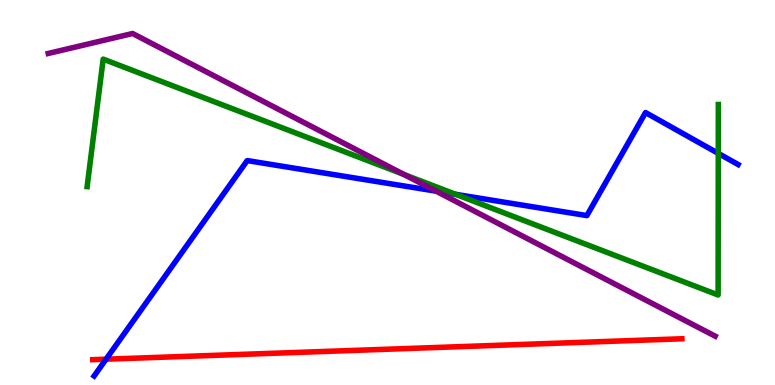[{'lines': ['blue', 'red'], 'intersections': [{'x': 1.37, 'y': 0.67}]}, {'lines': ['green', 'red'], 'intersections': []}, {'lines': ['purple', 'red'], 'intersections': []}, {'lines': ['blue', 'green'], 'intersections': [{'x': 5.88, 'y': 4.95}, {'x': 9.27, 'y': 6.02}]}, {'lines': ['blue', 'purple'], 'intersections': [{'x': 5.63, 'y': 5.03}]}, {'lines': ['green', 'purple'], 'intersections': [{'x': 5.21, 'y': 5.47}]}]